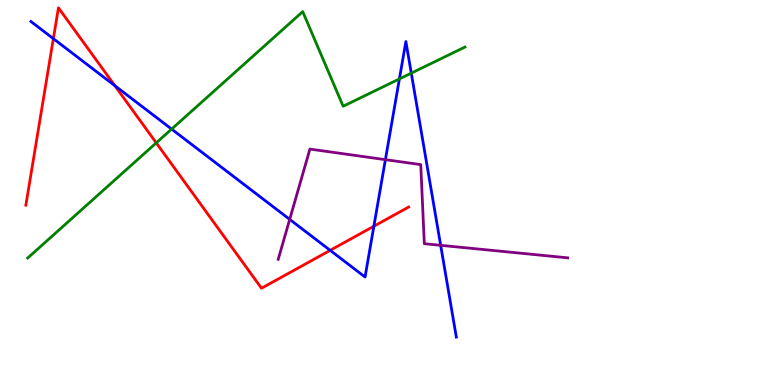[{'lines': ['blue', 'red'], 'intersections': [{'x': 0.688, 'y': 9.0}, {'x': 1.48, 'y': 7.78}, {'x': 4.26, 'y': 3.5}, {'x': 4.82, 'y': 4.12}]}, {'lines': ['green', 'red'], 'intersections': [{'x': 2.02, 'y': 6.29}]}, {'lines': ['purple', 'red'], 'intersections': []}, {'lines': ['blue', 'green'], 'intersections': [{'x': 2.21, 'y': 6.65}, {'x': 5.15, 'y': 7.95}, {'x': 5.31, 'y': 8.1}]}, {'lines': ['blue', 'purple'], 'intersections': [{'x': 3.74, 'y': 4.3}, {'x': 4.97, 'y': 5.85}, {'x': 5.69, 'y': 3.63}]}, {'lines': ['green', 'purple'], 'intersections': []}]